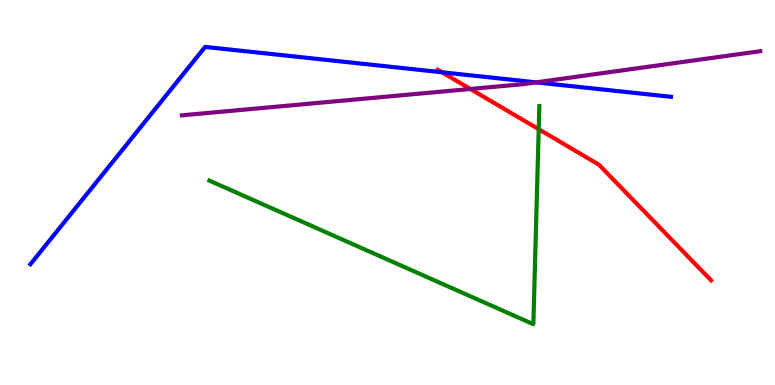[{'lines': ['blue', 'red'], 'intersections': [{'x': 5.7, 'y': 8.12}]}, {'lines': ['green', 'red'], 'intersections': [{'x': 6.95, 'y': 6.64}]}, {'lines': ['purple', 'red'], 'intersections': [{'x': 6.07, 'y': 7.69}]}, {'lines': ['blue', 'green'], 'intersections': []}, {'lines': ['blue', 'purple'], 'intersections': [{'x': 6.92, 'y': 7.86}]}, {'lines': ['green', 'purple'], 'intersections': []}]